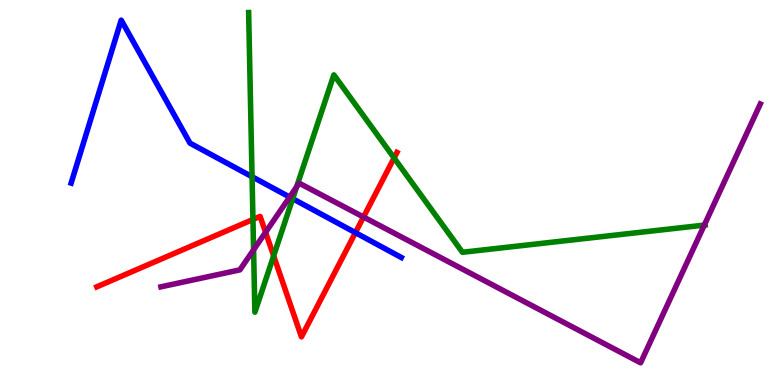[{'lines': ['blue', 'red'], 'intersections': [{'x': 4.59, 'y': 3.96}]}, {'lines': ['green', 'red'], 'intersections': [{'x': 3.26, 'y': 4.3}, {'x': 3.53, 'y': 3.35}, {'x': 5.08, 'y': 5.9}]}, {'lines': ['purple', 'red'], 'intersections': [{'x': 3.43, 'y': 3.97}, {'x': 4.69, 'y': 4.36}]}, {'lines': ['blue', 'green'], 'intersections': [{'x': 3.25, 'y': 5.41}, {'x': 3.78, 'y': 4.84}]}, {'lines': ['blue', 'purple'], 'intersections': [{'x': 3.74, 'y': 4.88}]}, {'lines': ['green', 'purple'], 'intersections': [{'x': 3.27, 'y': 3.51}, {'x': 3.83, 'y': 5.14}, {'x': 9.09, 'y': 4.15}]}]